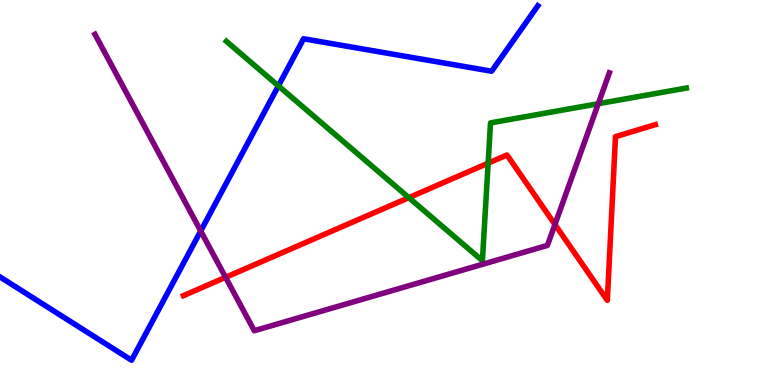[{'lines': ['blue', 'red'], 'intersections': []}, {'lines': ['green', 'red'], 'intersections': [{'x': 5.28, 'y': 4.87}, {'x': 6.3, 'y': 5.76}]}, {'lines': ['purple', 'red'], 'intersections': [{'x': 2.91, 'y': 2.8}, {'x': 7.16, 'y': 4.17}]}, {'lines': ['blue', 'green'], 'intersections': [{'x': 3.59, 'y': 7.77}]}, {'lines': ['blue', 'purple'], 'intersections': [{'x': 2.59, 'y': 4.0}]}, {'lines': ['green', 'purple'], 'intersections': [{'x': 7.72, 'y': 7.31}]}]